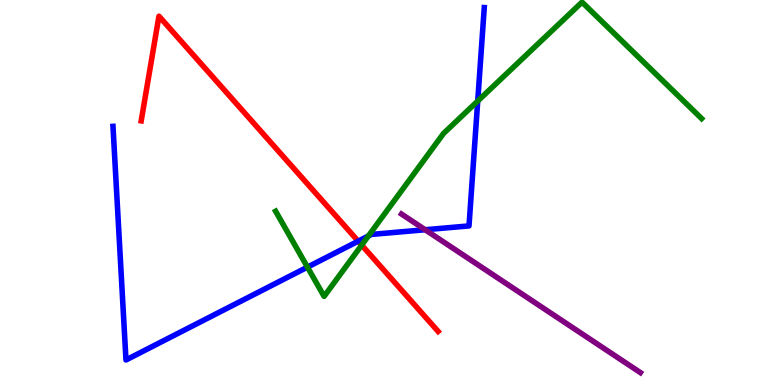[{'lines': ['blue', 'red'], 'intersections': [{'x': 4.62, 'y': 3.74}]}, {'lines': ['green', 'red'], 'intersections': [{'x': 4.67, 'y': 3.63}]}, {'lines': ['purple', 'red'], 'intersections': []}, {'lines': ['blue', 'green'], 'intersections': [{'x': 3.97, 'y': 3.06}, {'x': 4.75, 'y': 3.87}, {'x': 6.16, 'y': 7.38}]}, {'lines': ['blue', 'purple'], 'intersections': [{'x': 5.49, 'y': 4.03}]}, {'lines': ['green', 'purple'], 'intersections': []}]